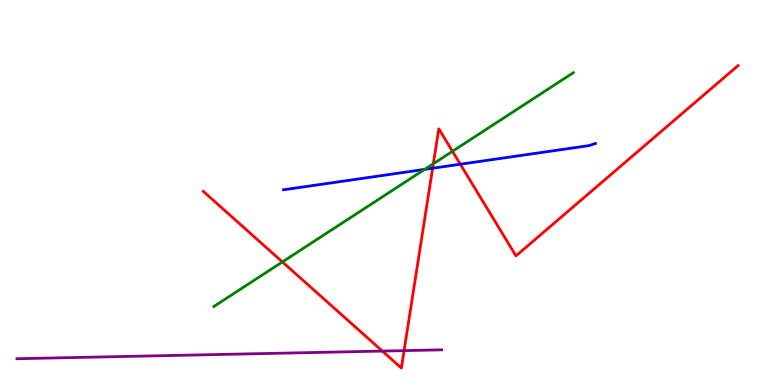[{'lines': ['blue', 'red'], 'intersections': [{'x': 5.58, 'y': 5.63}, {'x': 5.94, 'y': 5.73}]}, {'lines': ['green', 'red'], 'intersections': [{'x': 3.64, 'y': 3.2}, {'x': 5.59, 'y': 5.75}, {'x': 5.84, 'y': 6.07}]}, {'lines': ['purple', 'red'], 'intersections': [{'x': 4.93, 'y': 0.881}, {'x': 5.21, 'y': 0.893}]}, {'lines': ['blue', 'green'], 'intersections': [{'x': 5.48, 'y': 5.6}]}, {'lines': ['blue', 'purple'], 'intersections': []}, {'lines': ['green', 'purple'], 'intersections': []}]